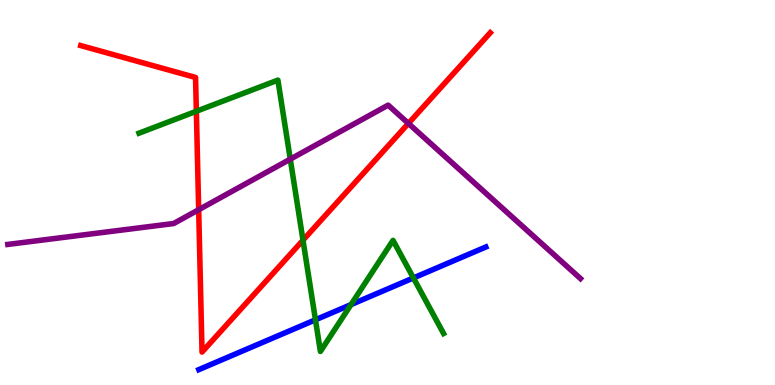[{'lines': ['blue', 'red'], 'intersections': []}, {'lines': ['green', 'red'], 'intersections': [{'x': 2.53, 'y': 7.11}, {'x': 3.91, 'y': 3.76}]}, {'lines': ['purple', 'red'], 'intersections': [{'x': 2.56, 'y': 4.55}, {'x': 5.27, 'y': 6.79}]}, {'lines': ['blue', 'green'], 'intersections': [{'x': 4.07, 'y': 1.69}, {'x': 4.53, 'y': 2.09}, {'x': 5.33, 'y': 2.78}]}, {'lines': ['blue', 'purple'], 'intersections': []}, {'lines': ['green', 'purple'], 'intersections': [{'x': 3.75, 'y': 5.87}]}]